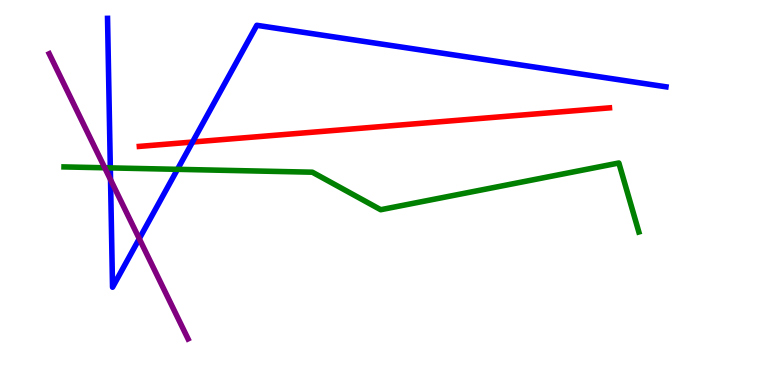[{'lines': ['blue', 'red'], 'intersections': [{'x': 2.48, 'y': 6.31}]}, {'lines': ['green', 'red'], 'intersections': []}, {'lines': ['purple', 'red'], 'intersections': []}, {'lines': ['blue', 'green'], 'intersections': [{'x': 1.42, 'y': 5.64}, {'x': 2.29, 'y': 5.6}]}, {'lines': ['blue', 'purple'], 'intersections': [{'x': 1.43, 'y': 5.33}, {'x': 1.8, 'y': 3.8}]}, {'lines': ['green', 'purple'], 'intersections': [{'x': 1.35, 'y': 5.64}]}]